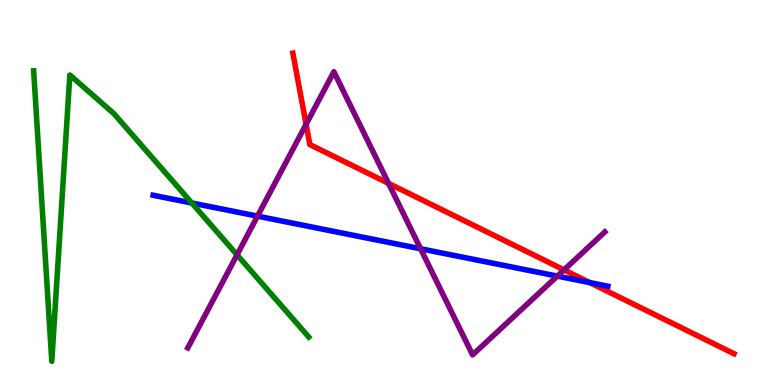[{'lines': ['blue', 'red'], 'intersections': [{'x': 7.61, 'y': 2.66}]}, {'lines': ['green', 'red'], 'intersections': []}, {'lines': ['purple', 'red'], 'intersections': [{'x': 3.95, 'y': 6.77}, {'x': 5.01, 'y': 5.24}, {'x': 7.28, 'y': 2.99}]}, {'lines': ['blue', 'green'], 'intersections': [{'x': 2.48, 'y': 4.73}]}, {'lines': ['blue', 'purple'], 'intersections': [{'x': 3.32, 'y': 4.39}, {'x': 5.43, 'y': 3.54}, {'x': 7.19, 'y': 2.83}]}, {'lines': ['green', 'purple'], 'intersections': [{'x': 3.06, 'y': 3.38}]}]